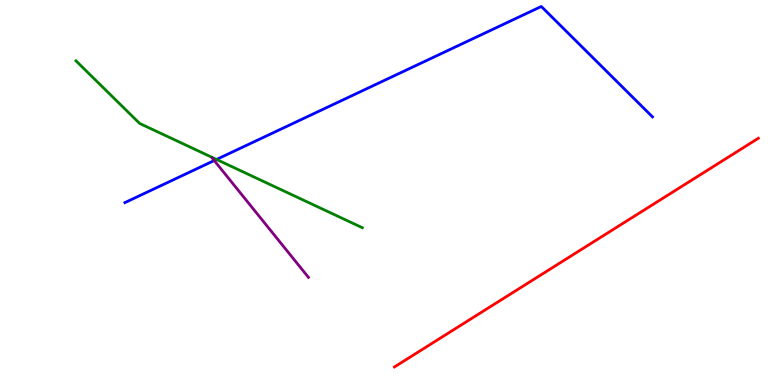[{'lines': ['blue', 'red'], 'intersections': []}, {'lines': ['green', 'red'], 'intersections': []}, {'lines': ['purple', 'red'], 'intersections': []}, {'lines': ['blue', 'green'], 'intersections': [{'x': 2.79, 'y': 5.86}]}, {'lines': ['blue', 'purple'], 'intersections': [{'x': 2.76, 'y': 5.83}]}, {'lines': ['green', 'purple'], 'intersections': []}]